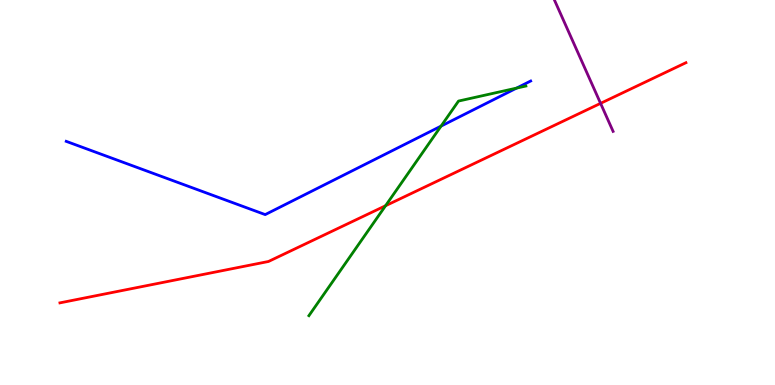[{'lines': ['blue', 'red'], 'intersections': []}, {'lines': ['green', 'red'], 'intersections': [{'x': 4.97, 'y': 4.66}]}, {'lines': ['purple', 'red'], 'intersections': [{'x': 7.75, 'y': 7.32}]}, {'lines': ['blue', 'green'], 'intersections': [{'x': 5.69, 'y': 6.72}, {'x': 6.67, 'y': 7.71}]}, {'lines': ['blue', 'purple'], 'intersections': []}, {'lines': ['green', 'purple'], 'intersections': []}]